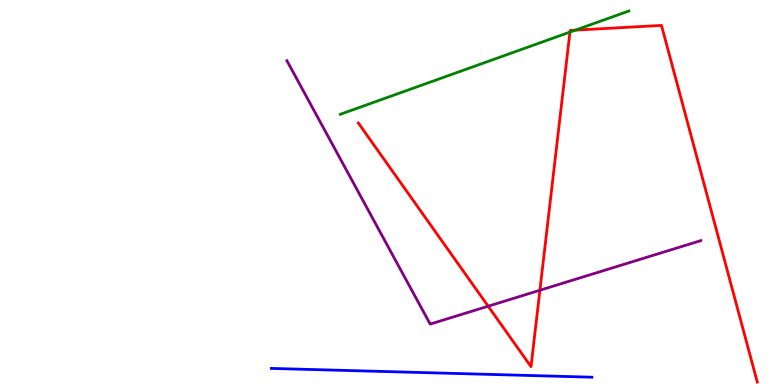[{'lines': ['blue', 'red'], 'intersections': []}, {'lines': ['green', 'red'], 'intersections': [{'x': 7.35, 'y': 9.17}, {'x': 7.42, 'y': 9.22}]}, {'lines': ['purple', 'red'], 'intersections': [{'x': 6.3, 'y': 2.05}, {'x': 6.97, 'y': 2.46}]}, {'lines': ['blue', 'green'], 'intersections': []}, {'lines': ['blue', 'purple'], 'intersections': []}, {'lines': ['green', 'purple'], 'intersections': []}]